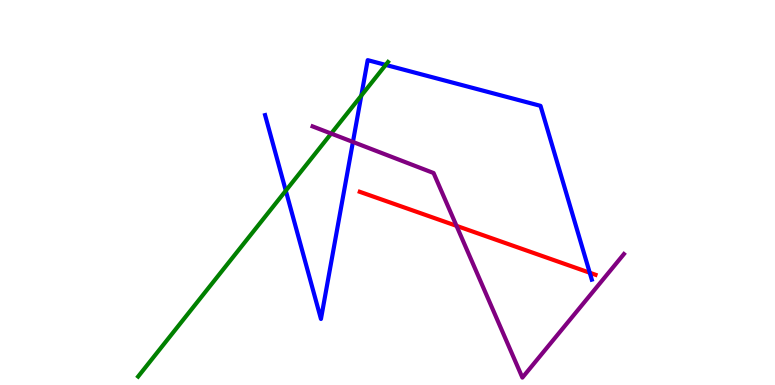[{'lines': ['blue', 'red'], 'intersections': [{'x': 7.61, 'y': 2.92}]}, {'lines': ['green', 'red'], 'intersections': []}, {'lines': ['purple', 'red'], 'intersections': [{'x': 5.89, 'y': 4.13}]}, {'lines': ['blue', 'green'], 'intersections': [{'x': 3.69, 'y': 5.05}, {'x': 4.66, 'y': 7.52}, {'x': 4.98, 'y': 8.31}]}, {'lines': ['blue', 'purple'], 'intersections': [{'x': 4.55, 'y': 6.31}]}, {'lines': ['green', 'purple'], 'intersections': [{'x': 4.27, 'y': 6.53}]}]